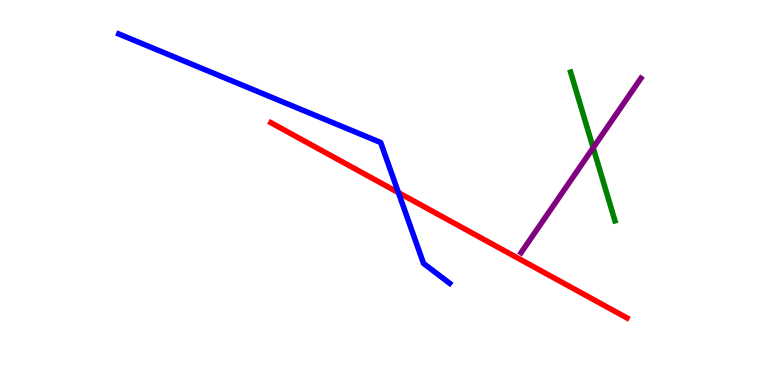[{'lines': ['blue', 'red'], 'intersections': [{'x': 5.14, 'y': 5.0}]}, {'lines': ['green', 'red'], 'intersections': []}, {'lines': ['purple', 'red'], 'intersections': []}, {'lines': ['blue', 'green'], 'intersections': []}, {'lines': ['blue', 'purple'], 'intersections': []}, {'lines': ['green', 'purple'], 'intersections': [{'x': 7.65, 'y': 6.16}]}]